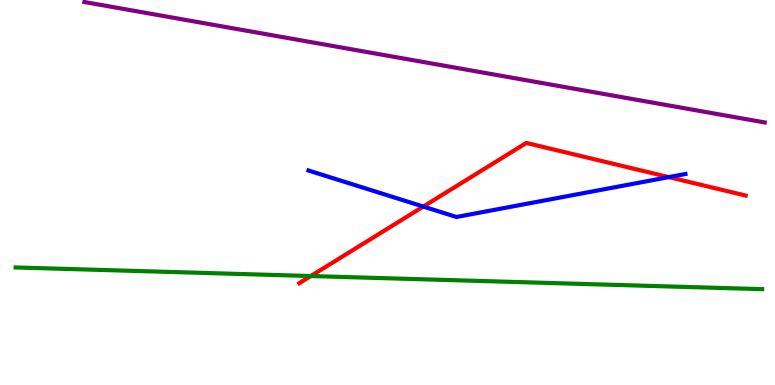[{'lines': ['blue', 'red'], 'intersections': [{'x': 5.46, 'y': 4.63}, {'x': 8.63, 'y': 5.4}]}, {'lines': ['green', 'red'], 'intersections': [{'x': 4.01, 'y': 2.83}]}, {'lines': ['purple', 'red'], 'intersections': []}, {'lines': ['blue', 'green'], 'intersections': []}, {'lines': ['blue', 'purple'], 'intersections': []}, {'lines': ['green', 'purple'], 'intersections': []}]